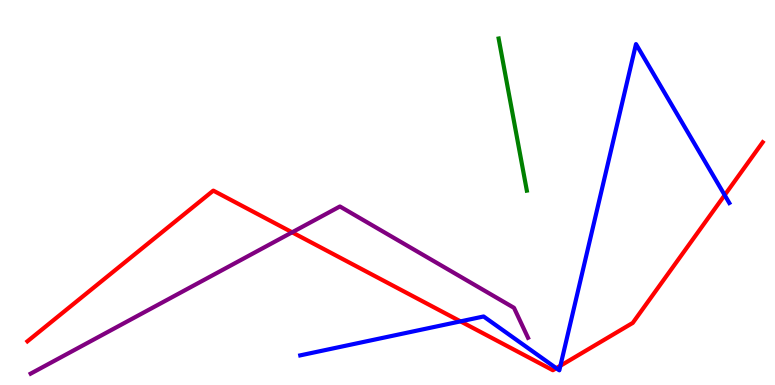[{'lines': ['blue', 'red'], 'intersections': [{'x': 5.94, 'y': 1.65}, {'x': 7.18, 'y': 0.437}, {'x': 7.23, 'y': 0.5}, {'x': 9.35, 'y': 4.93}]}, {'lines': ['green', 'red'], 'intersections': []}, {'lines': ['purple', 'red'], 'intersections': [{'x': 3.77, 'y': 3.97}]}, {'lines': ['blue', 'green'], 'intersections': []}, {'lines': ['blue', 'purple'], 'intersections': []}, {'lines': ['green', 'purple'], 'intersections': []}]